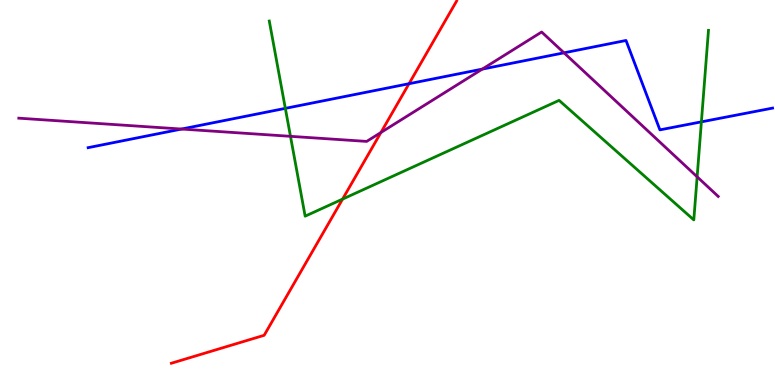[{'lines': ['blue', 'red'], 'intersections': [{'x': 5.28, 'y': 7.83}]}, {'lines': ['green', 'red'], 'intersections': [{'x': 4.42, 'y': 4.83}]}, {'lines': ['purple', 'red'], 'intersections': [{'x': 4.92, 'y': 6.56}]}, {'lines': ['blue', 'green'], 'intersections': [{'x': 3.68, 'y': 7.19}, {'x': 9.05, 'y': 6.84}]}, {'lines': ['blue', 'purple'], 'intersections': [{'x': 2.34, 'y': 6.65}, {'x': 6.22, 'y': 8.21}, {'x': 7.28, 'y': 8.63}]}, {'lines': ['green', 'purple'], 'intersections': [{'x': 3.75, 'y': 6.46}, {'x': 9.0, 'y': 5.41}]}]